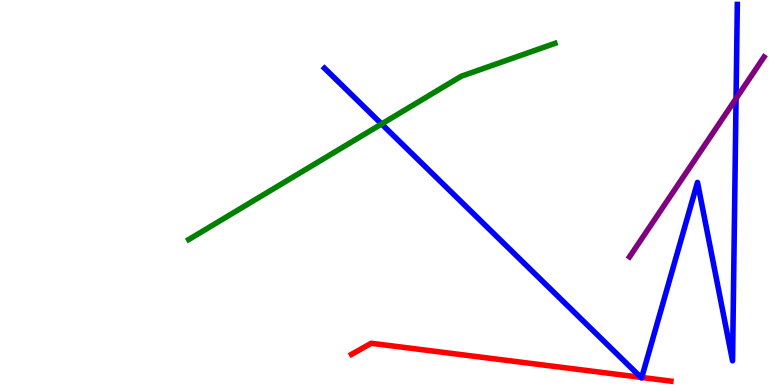[{'lines': ['blue', 'red'], 'intersections': [{'x': 8.27, 'y': 0.199}, {'x': 8.28, 'y': 0.196}]}, {'lines': ['green', 'red'], 'intersections': []}, {'lines': ['purple', 'red'], 'intersections': []}, {'lines': ['blue', 'green'], 'intersections': [{'x': 4.92, 'y': 6.78}]}, {'lines': ['blue', 'purple'], 'intersections': [{'x': 9.5, 'y': 7.44}]}, {'lines': ['green', 'purple'], 'intersections': []}]